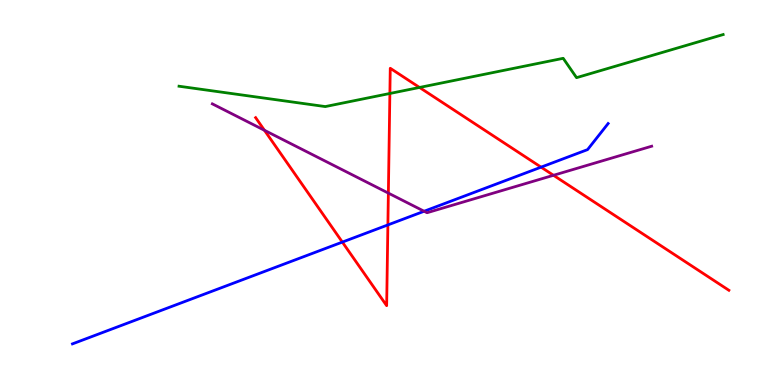[{'lines': ['blue', 'red'], 'intersections': [{'x': 4.42, 'y': 3.71}, {'x': 5.0, 'y': 4.16}, {'x': 6.98, 'y': 5.66}]}, {'lines': ['green', 'red'], 'intersections': [{'x': 5.03, 'y': 7.57}, {'x': 5.41, 'y': 7.73}]}, {'lines': ['purple', 'red'], 'intersections': [{'x': 3.41, 'y': 6.62}, {'x': 5.01, 'y': 4.98}, {'x': 7.14, 'y': 5.45}]}, {'lines': ['blue', 'green'], 'intersections': []}, {'lines': ['blue', 'purple'], 'intersections': [{'x': 5.47, 'y': 4.51}]}, {'lines': ['green', 'purple'], 'intersections': []}]